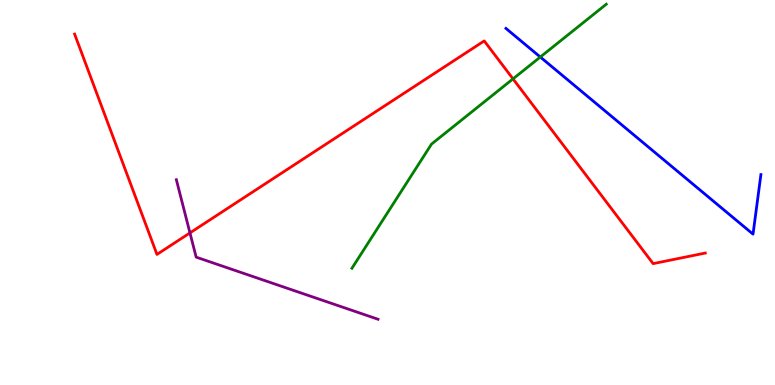[{'lines': ['blue', 'red'], 'intersections': []}, {'lines': ['green', 'red'], 'intersections': [{'x': 6.62, 'y': 7.95}]}, {'lines': ['purple', 'red'], 'intersections': [{'x': 2.45, 'y': 3.95}]}, {'lines': ['blue', 'green'], 'intersections': [{'x': 6.97, 'y': 8.52}]}, {'lines': ['blue', 'purple'], 'intersections': []}, {'lines': ['green', 'purple'], 'intersections': []}]